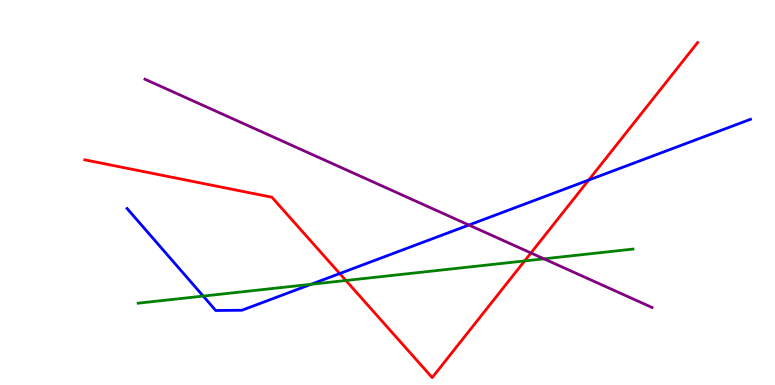[{'lines': ['blue', 'red'], 'intersections': [{'x': 4.38, 'y': 2.9}, {'x': 7.6, 'y': 5.32}]}, {'lines': ['green', 'red'], 'intersections': [{'x': 4.46, 'y': 2.71}, {'x': 6.77, 'y': 3.22}]}, {'lines': ['purple', 'red'], 'intersections': [{'x': 6.85, 'y': 3.43}]}, {'lines': ['blue', 'green'], 'intersections': [{'x': 2.62, 'y': 2.31}, {'x': 4.01, 'y': 2.62}]}, {'lines': ['blue', 'purple'], 'intersections': [{'x': 6.05, 'y': 4.15}]}, {'lines': ['green', 'purple'], 'intersections': [{'x': 7.02, 'y': 3.28}]}]